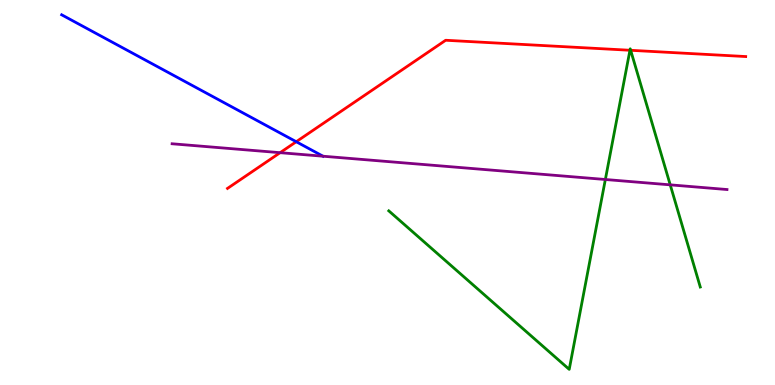[{'lines': ['blue', 'red'], 'intersections': [{'x': 3.82, 'y': 6.32}]}, {'lines': ['green', 'red'], 'intersections': [{'x': 8.13, 'y': 8.69}, {'x': 8.14, 'y': 8.69}]}, {'lines': ['purple', 'red'], 'intersections': [{'x': 3.61, 'y': 6.03}]}, {'lines': ['blue', 'green'], 'intersections': []}, {'lines': ['blue', 'purple'], 'intersections': [{'x': 4.17, 'y': 5.94}]}, {'lines': ['green', 'purple'], 'intersections': [{'x': 7.81, 'y': 5.34}, {'x': 8.65, 'y': 5.2}]}]